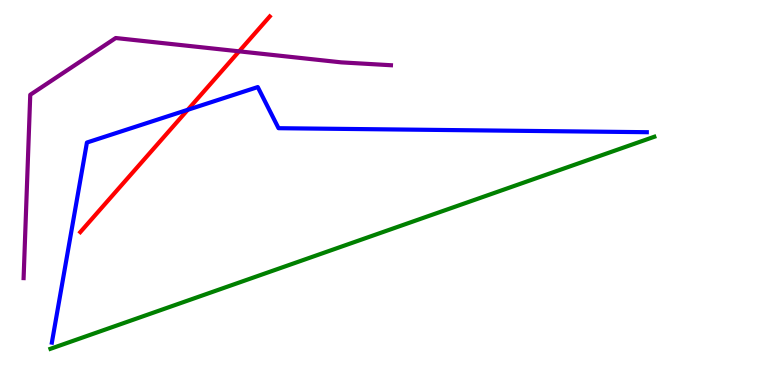[{'lines': ['blue', 'red'], 'intersections': [{'x': 2.42, 'y': 7.15}]}, {'lines': ['green', 'red'], 'intersections': []}, {'lines': ['purple', 'red'], 'intersections': [{'x': 3.09, 'y': 8.67}]}, {'lines': ['blue', 'green'], 'intersections': []}, {'lines': ['blue', 'purple'], 'intersections': []}, {'lines': ['green', 'purple'], 'intersections': []}]